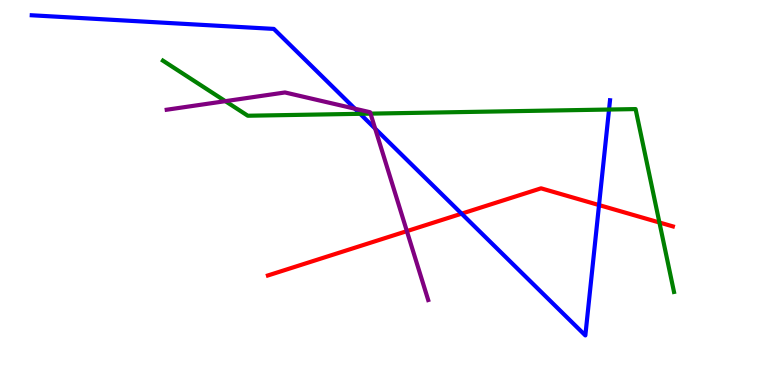[{'lines': ['blue', 'red'], 'intersections': [{'x': 5.96, 'y': 4.45}, {'x': 7.73, 'y': 4.67}]}, {'lines': ['green', 'red'], 'intersections': [{'x': 8.51, 'y': 4.22}]}, {'lines': ['purple', 'red'], 'intersections': [{'x': 5.25, 'y': 4.0}]}, {'lines': ['blue', 'green'], 'intersections': [{'x': 4.65, 'y': 7.04}, {'x': 7.86, 'y': 7.15}]}, {'lines': ['blue', 'purple'], 'intersections': [{'x': 4.58, 'y': 7.18}, {'x': 4.84, 'y': 6.66}]}, {'lines': ['green', 'purple'], 'intersections': [{'x': 2.91, 'y': 7.37}, {'x': 4.78, 'y': 7.05}]}]